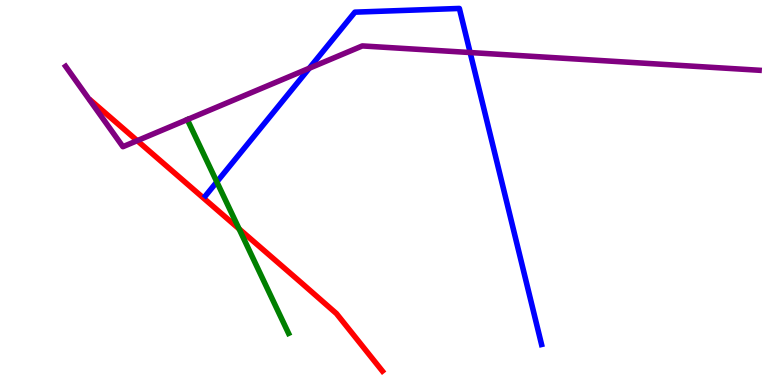[{'lines': ['blue', 'red'], 'intersections': []}, {'lines': ['green', 'red'], 'intersections': [{'x': 3.08, 'y': 4.06}]}, {'lines': ['purple', 'red'], 'intersections': [{'x': 1.77, 'y': 6.35}]}, {'lines': ['blue', 'green'], 'intersections': [{'x': 2.8, 'y': 5.28}]}, {'lines': ['blue', 'purple'], 'intersections': [{'x': 3.99, 'y': 8.23}, {'x': 6.07, 'y': 8.64}]}, {'lines': ['green', 'purple'], 'intersections': []}]